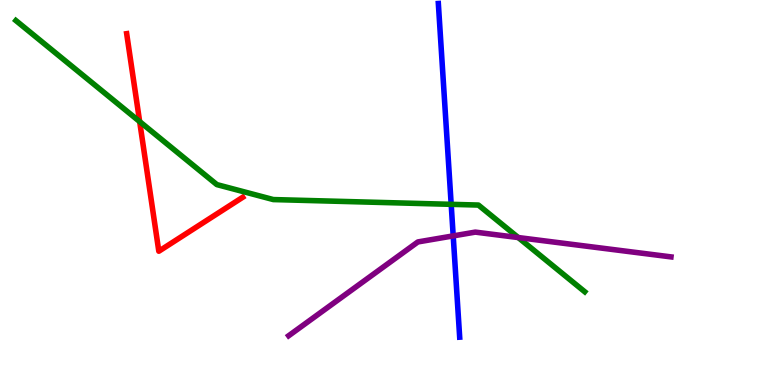[{'lines': ['blue', 'red'], 'intersections': []}, {'lines': ['green', 'red'], 'intersections': [{'x': 1.8, 'y': 6.84}]}, {'lines': ['purple', 'red'], 'intersections': []}, {'lines': ['blue', 'green'], 'intersections': [{'x': 5.82, 'y': 4.69}]}, {'lines': ['blue', 'purple'], 'intersections': [{'x': 5.85, 'y': 3.87}]}, {'lines': ['green', 'purple'], 'intersections': [{'x': 6.69, 'y': 3.83}]}]